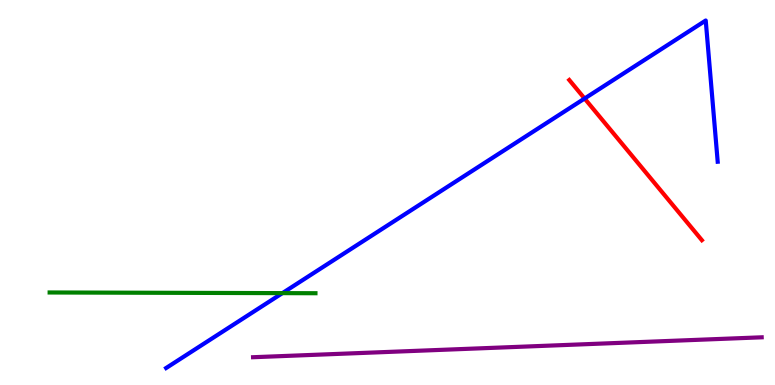[{'lines': ['blue', 'red'], 'intersections': [{'x': 7.54, 'y': 7.44}]}, {'lines': ['green', 'red'], 'intersections': []}, {'lines': ['purple', 'red'], 'intersections': []}, {'lines': ['blue', 'green'], 'intersections': [{'x': 3.64, 'y': 2.39}]}, {'lines': ['blue', 'purple'], 'intersections': []}, {'lines': ['green', 'purple'], 'intersections': []}]